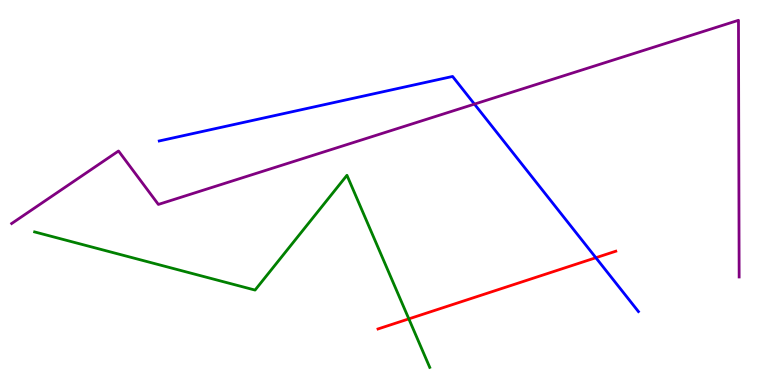[{'lines': ['blue', 'red'], 'intersections': [{'x': 7.69, 'y': 3.31}]}, {'lines': ['green', 'red'], 'intersections': [{'x': 5.28, 'y': 1.72}]}, {'lines': ['purple', 'red'], 'intersections': []}, {'lines': ['blue', 'green'], 'intersections': []}, {'lines': ['blue', 'purple'], 'intersections': [{'x': 6.12, 'y': 7.3}]}, {'lines': ['green', 'purple'], 'intersections': []}]